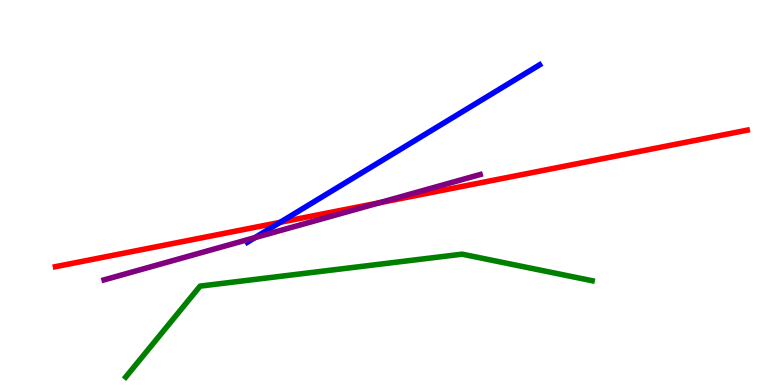[{'lines': ['blue', 'red'], 'intersections': [{'x': 3.61, 'y': 4.22}]}, {'lines': ['green', 'red'], 'intersections': []}, {'lines': ['purple', 'red'], 'intersections': [{'x': 4.9, 'y': 4.73}]}, {'lines': ['blue', 'green'], 'intersections': []}, {'lines': ['blue', 'purple'], 'intersections': [{'x': 3.29, 'y': 3.83}]}, {'lines': ['green', 'purple'], 'intersections': []}]